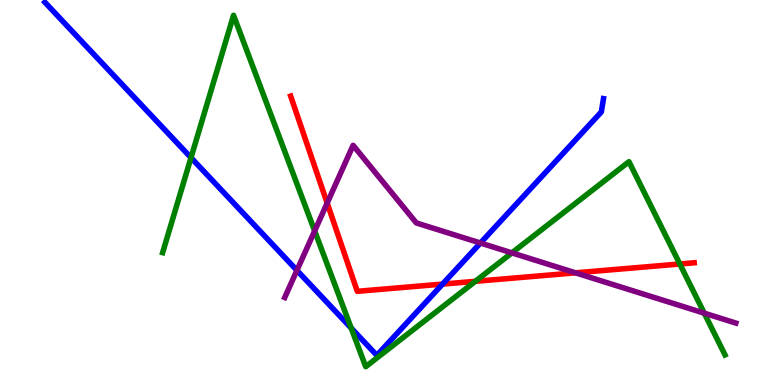[{'lines': ['blue', 'red'], 'intersections': [{'x': 5.71, 'y': 2.62}]}, {'lines': ['green', 'red'], 'intersections': [{'x': 6.13, 'y': 2.69}, {'x': 8.77, 'y': 3.14}]}, {'lines': ['purple', 'red'], 'intersections': [{'x': 4.22, 'y': 4.73}, {'x': 7.43, 'y': 2.91}]}, {'lines': ['blue', 'green'], 'intersections': [{'x': 2.46, 'y': 5.9}, {'x': 4.53, 'y': 1.48}]}, {'lines': ['blue', 'purple'], 'intersections': [{'x': 3.83, 'y': 2.98}, {'x': 6.2, 'y': 3.69}]}, {'lines': ['green', 'purple'], 'intersections': [{'x': 4.06, 'y': 4.0}, {'x': 6.6, 'y': 3.43}, {'x': 9.09, 'y': 1.87}]}]